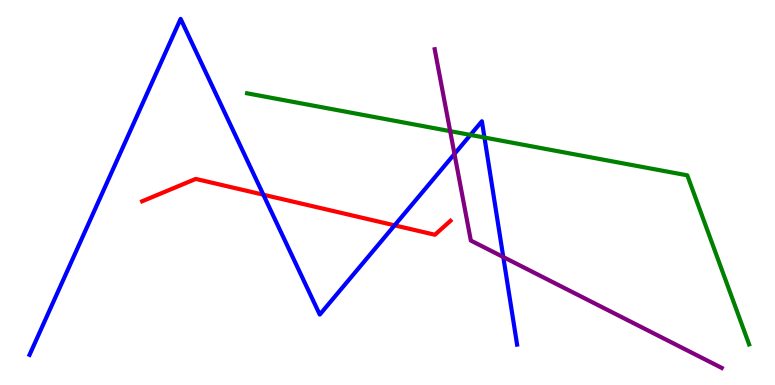[{'lines': ['blue', 'red'], 'intersections': [{'x': 3.4, 'y': 4.94}, {'x': 5.09, 'y': 4.15}]}, {'lines': ['green', 'red'], 'intersections': []}, {'lines': ['purple', 'red'], 'intersections': []}, {'lines': ['blue', 'green'], 'intersections': [{'x': 6.07, 'y': 6.5}, {'x': 6.25, 'y': 6.43}]}, {'lines': ['blue', 'purple'], 'intersections': [{'x': 5.86, 'y': 6.0}, {'x': 6.49, 'y': 3.32}]}, {'lines': ['green', 'purple'], 'intersections': [{'x': 5.81, 'y': 6.59}]}]